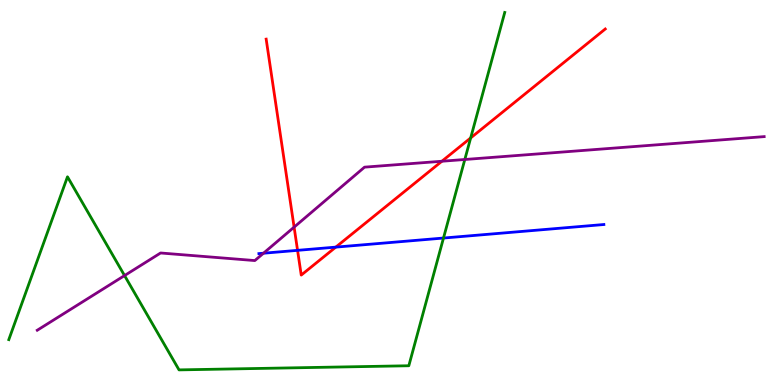[{'lines': ['blue', 'red'], 'intersections': [{'x': 3.84, 'y': 3.5}, {'x': 4.33, 'y': 3.58}]}, {'lines': ['green', 'red'], 'intersections': [{'x': 6.07, 'y': 6.42}]}, {'lines': ['purple', 'red'], 'intersections': [{'x': 3.79, 'y': 4.1}, {'x': 5.7, 'y': 5.81}]}, {'lines': ['blue', 'green'], 'intersections': [{'x': 5.72, 'y': 3.82}]}, {'lines': ['blue', 'purple'], 'intersections': [{'x': 3.4, 'y': 3.42}]}, {'lines': ['green', 'purple'], 'intersections': [{'x': 1.61, 'y': 2.84}, {'x': 6.0, 'y': 5.86}]}]